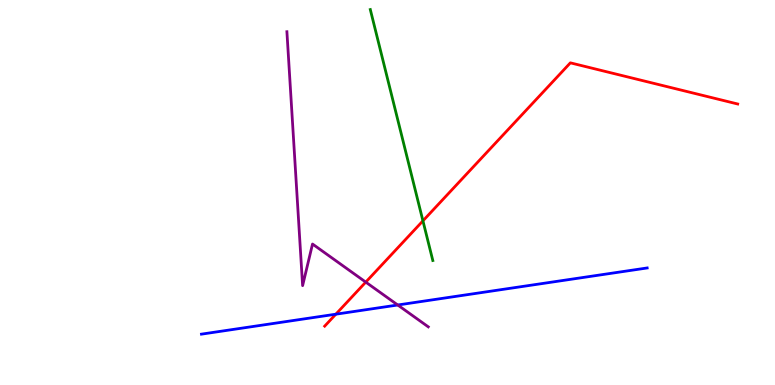[{'lines': ['blue', 'red'], 'intersections': [{'x': 4.33, 'y': 1.84}]}, {'lines': ['green', 'red'], 'intersections': [{'x': 5.46, 'y': 4.26}]}, {'lines': ['purple', 'red'], 'intersections': [{'x': 4.72, 'y': 2.67}]}, {'lines': ['blue', 'green'], 'intersections': []}, {'lines': ['blue', 'purple'], 'intersections': [{'x': 5.13, 'y': 2.08}]}, {'lines': ['green', 'purple'], 'intersections': []}]